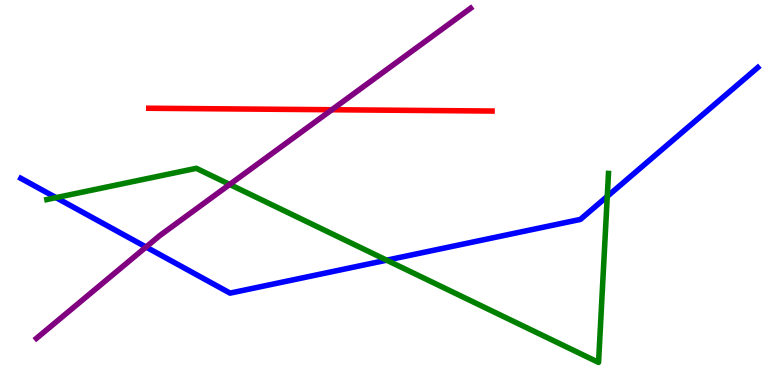[{'lines': ['blue', 'red'], 'intersections': []}, {'lines': ['green', 'red'], 'intersections': []}, {'lines': ['purple', 'red'], 'intersections': [{'x': 4.28, 'y': 7.15}]}, {'lines': ['blue', 'green'], 'intersections': [{'x': 0.723, 'y': 4.87}, {'x': 4.99, 'y': 3.24}, {'x': 7.84, 'y': 4.9}]}, {'lines': ['blue', 'purple'], 'intersections': [{'x': 1.88, 'y': 3.58}]}, {'lines': ['green', 'purple'], 'intersections': [{'x': 2.96, 'y': 5.21}]}]